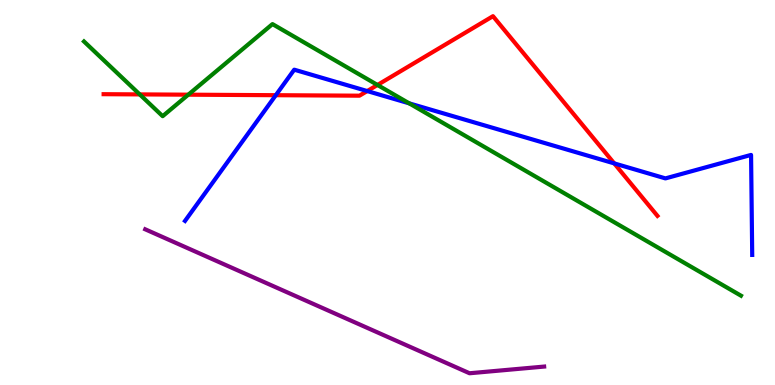[{'lines': ['blue', 'red'], 'intersections': [{'x': 3.56, 'y': 7.53}, {'x': 4.74, 'y': 7.63}, {'x': 7.93, 'y': 5.76}]}, {'lines': ['green', 'red'], 'intersections': [{'x': 1.8, 'y': 7.55}, {'x': 2.43, 'y': 7.54}, {'x': 4.87, 'y': 7.79}]}, {'lines': ['purple', 'red'], 'intersections': []}, {'lines': ['blue', 'green'], 'intersections': [{'x': 5.28, 'y': 7.32}]}, {'lines': ['blue', 'purple'], 'intersections': []}, {'lines': ['green', 'purple'], 'intersections': []}]